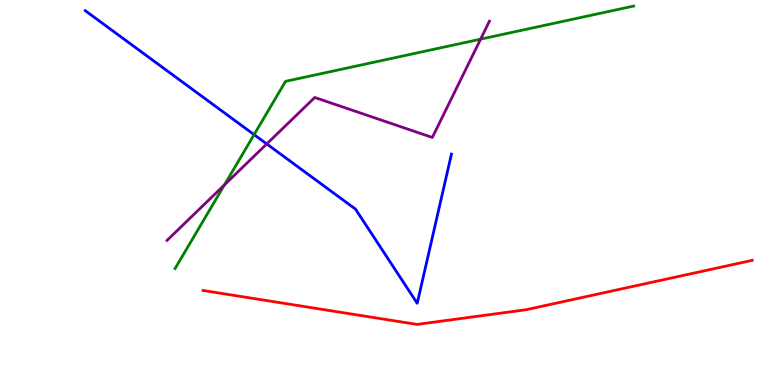[{'lines': ['blue', 'red'], 'intersections': []}, {'lines': ['green', 'red'], 'intersections': []}, {'lines': ['purple', 'red'], 'intersections': []}, {'lines': ['blue', 'green'], 'intersections': [{'x': 3.28, 'y': 6.5}]}, {'lines': ['blue', 'purple'], 'intersections': [{'x': 3.44, 'y': 6.26}]}, {'lines': ['green', 'purple'], 'intersections': [{'x': 2.9, 'y': 5.2}, {'x': 6.2, 'y': 8.98}]}]